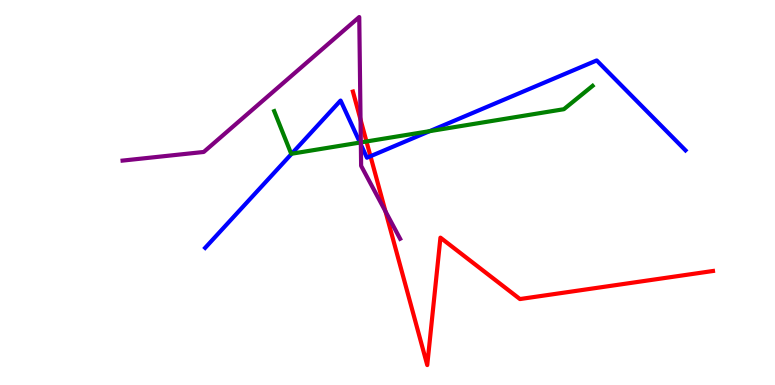[{'lines': ['blue', 'red'], 'intersections': [{'x': 4.78, 'y': 5.94}]}, {'lines': ['green', 'red'], 'intersections': [{'x': 4.73, 'y': 6.33}]}, {'lines': ['purple', 'red'], 'intersections': [{'x': 4.65, 'y': 6.89}, {'x': 4.97, 'y': 4.51}]}, {'lines': ['blue', 'green'], 'intersections': [{'x': 3.76, 'y': 6.01}, {'x': 4.64, 'y': 6.3}, {'x': 5.54, 'y': 6.59}]}, {'lines': ['blue', 'purple'], 'intersections': [{'x': 4.66, 'y': 6.25}]}, {'lines': ['green', 'purple'], 'intersections': [{'x': 4.66, 'y': 6.3}]}]